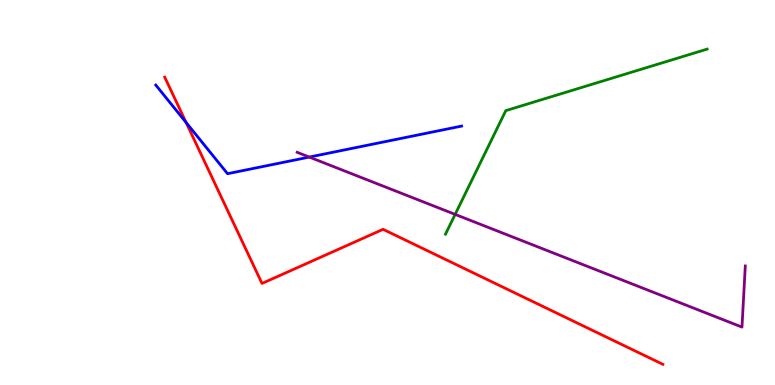[{'lines': ['blue', 'red'], 'intersections': [{'x': 2.4, 'y': 6.82}]}, {'lines': ['green', 'red'], 'intersections': []}, {'lines': ['purple', 'red'], 'intersections': []}, {'lines': ['blue', 'green'], 'intersections': []}, {'lines': ['blue', 'purple'], 'intersections': [{'x': 3.99, 'y': 5.92}]}, {'lines': ['green', 'purple'], 'intersections': [{'x': 5.87, 'y': 4.43}]}]